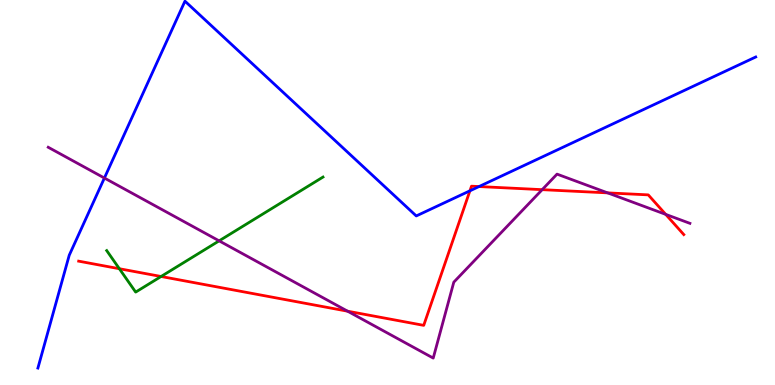[{'lines': ['blue', 'red'], 'intersections': [{'x': 6.06, 'y': 5.04}, {'x': 6.18, 'y': 5.15}]}, {'lines': ['green', 'red'], 'intersections': [{'x': 1.54, 'y': 3.02}, {'x': 2.08, 'y': 2.82}]}, {'lines': ['purple', 'red'], 'intersections': [{'x': 4.49, 'y': 1.92}, {'x': 7.0, 'y': 5.07}, {'x': 7.84, 'y': 4.99}, {'x': 8.59, 'y': 4.43}]}, {'lines': ['blue', 'green'], 'intersections': []}, {'lines': ['blue', 'purple'], 'intersections': [{'x': 1.35, 'y': 5.38}]}, {'lines': ['green', 'purple'], 'intersections': [{'x': 2.83, 'y': 3.74}]}]